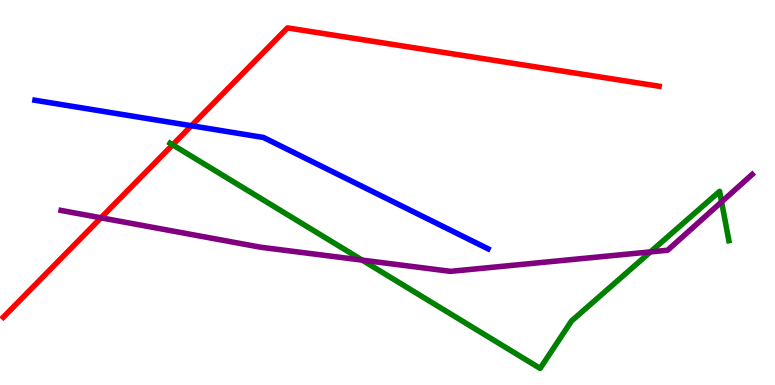[{'lines': ['blue', 'red'], 'intersections': [{'x': 2.47, 'y': 6.73}]}, {'lines': ['green', 'red'], 'intersections': [{'x': 2.23, 'y': 6.24}]}, {'lines': ['purple', 'red'], 'intersections': [{'x': 1.3, 'y': 4.34}]}, {'lines': ['blue', 'green'], 'intersections': []}, {'lines': ['blue', 'purple'], 'intersections': []}, {'lines': ['green', 'purple'], 'intersections': [{'x': 4.67, 'y': 3.24}, {'x': 8.39, 'y': 3.46}, {'x': 9.31, 'y': 4.76}]}]